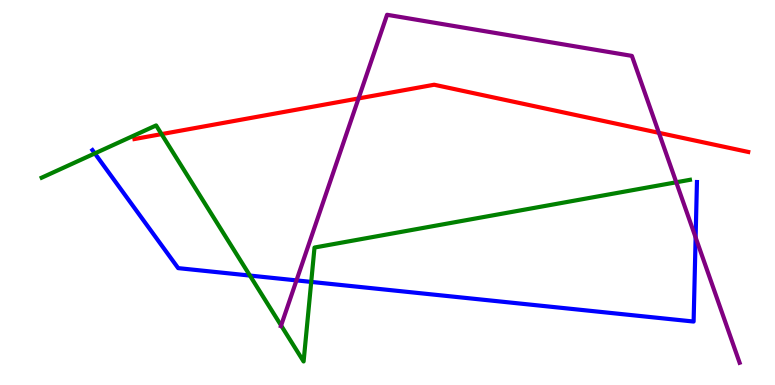[{'lines': ['blue', 'red'], 'intersections': []}, {'lines': ['green', 'red'], 'intersections': [{'x': 2.08, 'y': 6.52}]}, {'lines': ['purple', 'red'], 'intersections': [{'x': 4.63, 'y': 7.44}, {'x': 8.5, 'y': 6.55}]}, {'lines': ['blue', 'green'], 'intersections': [{'x': 1.22, 'y': 6.02}, {'x': 3.22, 'y': 2.84}, {'x': 4.02, 'y': 2.68}]}, {'lines': ['blue', 'purple'], 'intersections': [{'x': 3.83, 'y': 2.72}, {'x': 8.98, 'y': 3.83}]}, {'lines': ['green', 'purple'], 'intersections': [{'x': 3.63, 'y': 1.55}, {'x': 8.73, 'y': 5.27}]}]